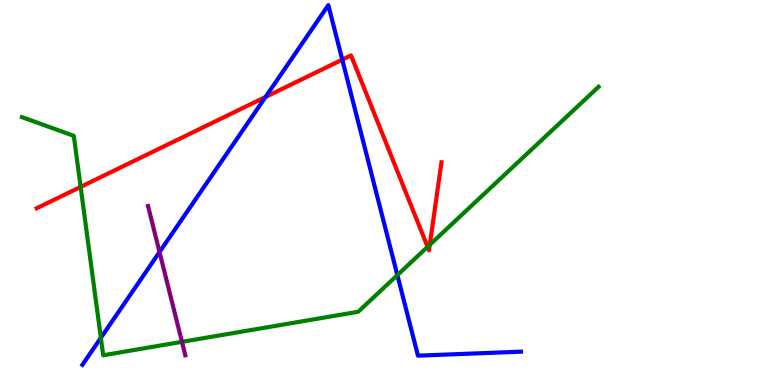[{'lines': ['blue', 'red'], 'intersections': [{'x': 3.43, 'y': 7.48}, {'x': 4.42, 'y': 8.45}]}, {'lines': ['green', 'red'], 'intersections': [{'x': 1.04, 'y': 5.15}, {'x': 5.52, 'y': 3.59}, {'x': 5.55, 'y': 3.64}]}, {'lines': ['purple', 'red'], 'intersections': []}, {'lines': ['blue', 'green'], 'intersections': [{'x': 1.3, 'y': 1.23}, {'x': 5.13, 'y': 2.85}]}, {'lines': ['blue', 'purple'], 'intersections': [{'x': 2.06, 'y': 3.45}]}, {'lines': ['green', 'purple'], 'intersections': [{'x': 2.35, 'y': 1.12}]}]